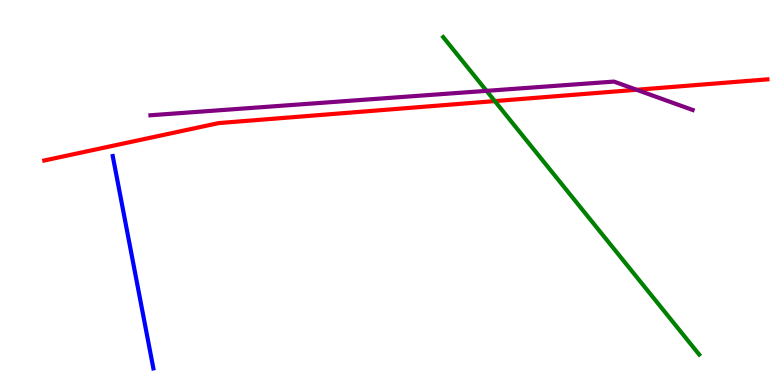[{'lines': ['blue', 'red'], 'intersections': []}, {'lines': ['green', 'red'], 'intersections': [{'x': 6.38, 'y': 7.37}]}, {'lines': ['purple', 'red'], 'intersections': [{'x': 8.21, 'y': 7.67}]}, {'lines': ['blue', 'green'], 'intersections': []}, {'lines': ['blue', 'purple'], 'intersections': []}, {'lines': ['green', 'purple'], 'intersections': [{'x': 6.28, 'y': 7.64}]}]